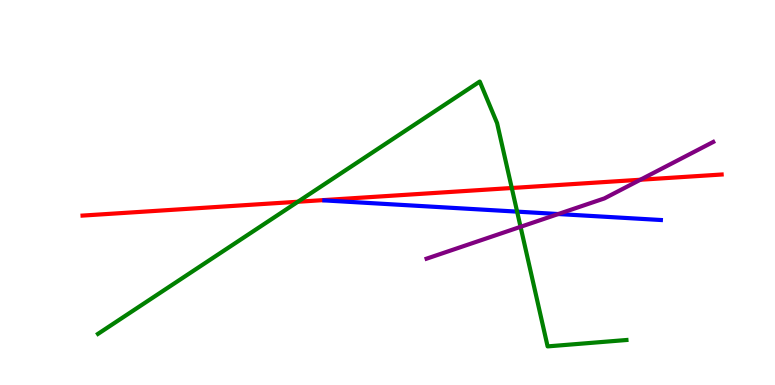[{'lines': ['blue', 'red'], 'intersections': []}, {'lines': ['green', 'red'], 'intersections': [{'x': 3.84, 'y': 4.76}, {'x': 6.6, 'y': 5.12}]}, {'lines': ['purple', 'red'], 'intersections': [{'x': 8.26, 'y': 5.33}]}, {'lines': ['blue', 'green'], 'intersections': [{'x': 6.67, 'y': 4.5}]}, {'lines': ['blue', 'purple'], 'intersections': [{'x': 7.2, 'y': 4.44}]}, {'lines': ['green', 'purple'], 'intersections': [{'x': 6.72, 'y': 4.11}]}]